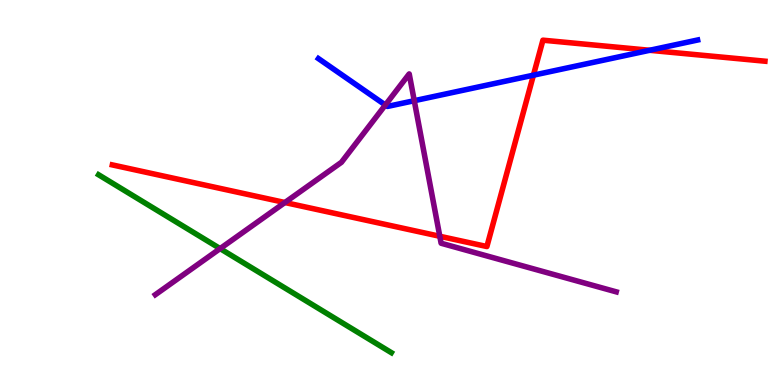[{'lines': ['blue', 'red'], 'intersections': [{'x': 6.88, 'y': 8.05}, {'x': 8.38, 'y': 8.69}]}, {'lines': ['green', 'red'], 'intersections': []}, {'lines': ['purple', 'red'], 'intersections': [{'x': 3.68, 'y': 4.74}, {'x': 5.67, 'y': 3.86}]}, {'lines': ['blue', 'green'], 'intersections': []}, {'lines': ['blue', 'purple'], 'intersections': [{'x': 4.97, 'y': 7.27}, {'x': 5.35, 'y': 7.38}]}, {'lines': ['green', 'purple'], 'intersections': [{'x': 2.84, 'y': 3.54}]}]